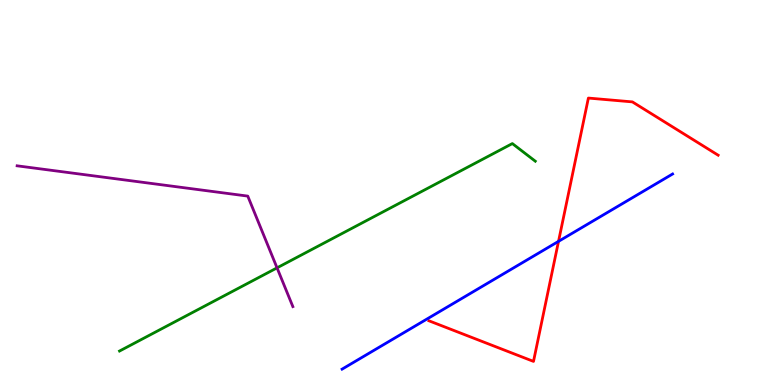[{'lines': ['blue', 'red'], 'intersections': [{'x': 7.21, 'y': 3.73}]}, {'lines': ['green', 'red'], 'intersections': []}, {'lines': ['purple', 'red'], 'intersections': []}, {'lines': ['blue', 'green'], 'intersections': []}, {'lines': ['blue', 'purple'], 'intersections': []}, {'lines': ['green', 'purple'], 'intersections': [{'x': 3.57, 'y': 3.04}]}]